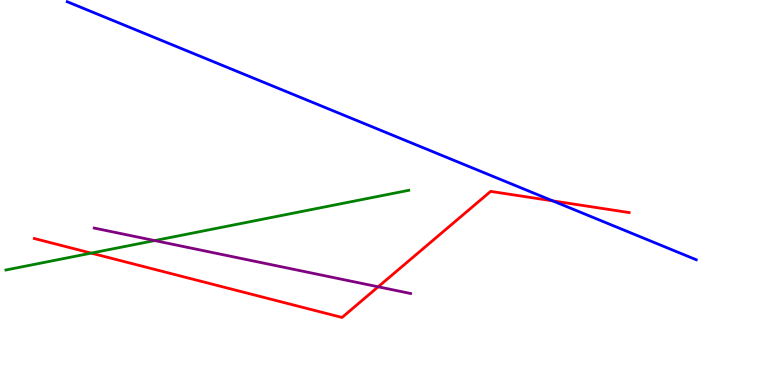[{'lines': ['blue', 'red'], 'intersections': [{'x': 7.13, 'y': 4.78}]}, {'lines': ['green', 'red'], 'intersections': [{'x': 1.18, 'y': 3.43}]}, {'lines': ['purple', 'red'], 'intersections': [{'x': 4.88, 'y': 2.55}]}, {'lines': ['blue', 'green'], 'intersections': []}, {'lines': ['blue', 'purple'], 'intersections': []}, {'lines': ['green', 'purple'], 'intersections': [{'x': 2.0, 'y': 3.75}]}]